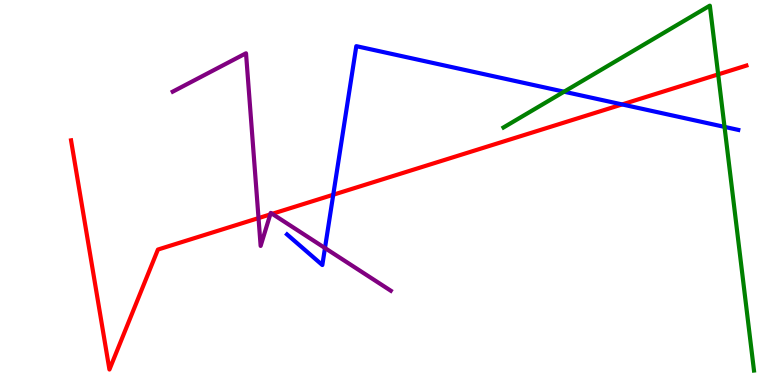[{'lines': ['blue', 'red'], 'intersections': [{'x': 4.3, 'y': 4.94}, {'x': 8.03, 'y': 7.29}]}, {'lines': ['green', 'red'], 'intersections': [{'x': 9.27, 'y': 8.07}]}, {'lines': ['purple', 'red'], 'intersections': [{'x': 3.34, 'y': 4.34}, {'x': 3.49, 'y': 4.43}, {'x': 3.51, 'y': 4.45}]}, {'lines': ['blue', 'green'], 'intersections': [{'x': 7.28, 'y': 7.62}, {'x': 9.35, 'y': 6.7}]}, {'lines': ['blue', 'purple'], 'intersections': [{'x': 4.19, 'y': 3.56}]}, {'lines': ['green', 'purple'], 'intersections': []}]